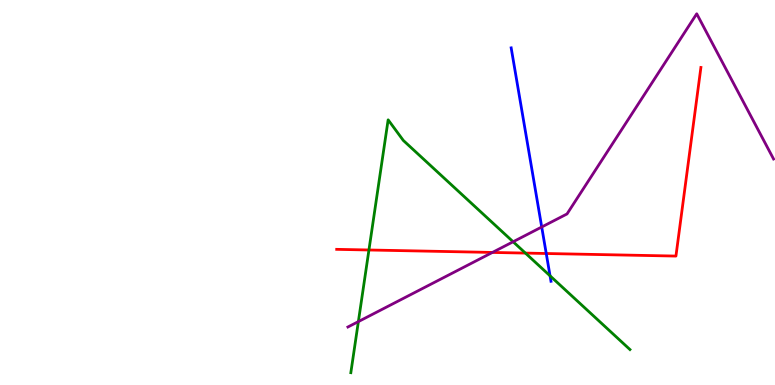[{'lines': ['blue', 'red'], 'intersections': [{'x': 7.05, 'y': 3.42}]}, {'lines': ['green', 'red'], 'intersections': [{'x': 4.76, 'y': 3.51}, {'x': 6.78, 'y': 3.43}]}, {'lines': ['purple', 'red'], 'intersections': [{'x': 6.35, 'y': 3.44}]}, {'lines': ['blue', 'green'], 'intersections': [{'x': 7.1, 'y': 2.84}]}, {'lines': ['blue', 'purple'], 'intersections': [{'x': 6.99, 'y': 4.1}]}, {'lines': ['green', 'purple'], 'intersections': [{'x': 4.62, 'y': 1.65}, {'x': 6.62, 'y': 3.72}]}]